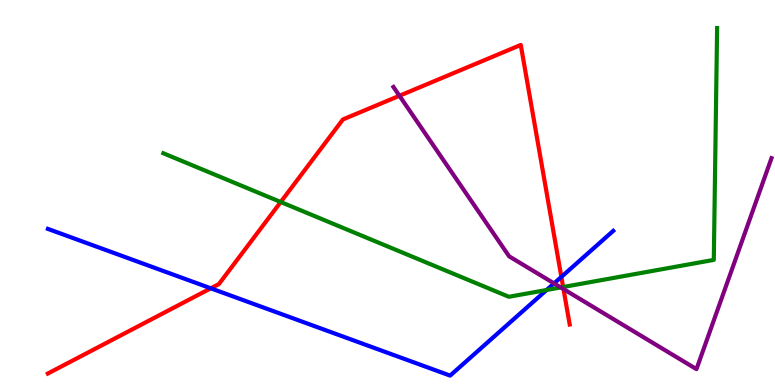[{'lines': ['blue', 'red'], 'intersections': [{'x': 2.72, 'y': 2.51}, {'x': 7.24, 'y': 2.81}]}, {'lines': ['green', 'red'], 'intersections': [{'x': 3.62, 'y': 4.75}, {'x': 7.27, 'y': 2.55}]}, {'lines': ['purple', 'red'], 'intersections': [{'x': 5.15, 'y': 7.51}, {'x': 7.27, 'y': 2.49}]}, {'lines': ['blue', 'green'], 'intersections': [{'x': 7.05, 'y': 2.47}]}, {'lines': ['blue', 'purple'], 'intersections': [{'x': 7.15, 'y': 2.64}]}, {'lines': ['green', 'purple'], 'intersections': [{'x': 7.24, 'y': 2.53}]}]